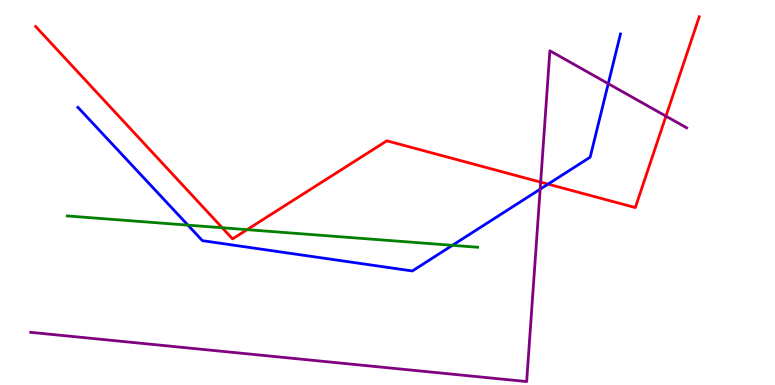[{'lines': ['blue', 'red'], 'intersections': [{'x': 7.07, 'y': 5.22}]}, {'lines': ['green', 'red'], 'intersections': [{'x': 2.87, 'y': 4.08}, {'x': 3.19, 'y': 4.03}]}, {'lines': ['purple', 'red'], 'intersections': [{'x': 6.98, 'y': 5.27}, {'x': 8.59, 'y': 6.98}]}, {'lines': ['blue', 'green'], 'intersections': [{'x': 2.42, 'y': 4.15}, {'x': 5.84, 'y': 3.63}]}, {'lines': ['blue', 'purple'], 'intersections': [{'x': 6.97, 'y': 5.09}, {'x': 7.85, 'y': 7.83}]}, {'lines': ['green', 'purple'], 'intersections': []}]